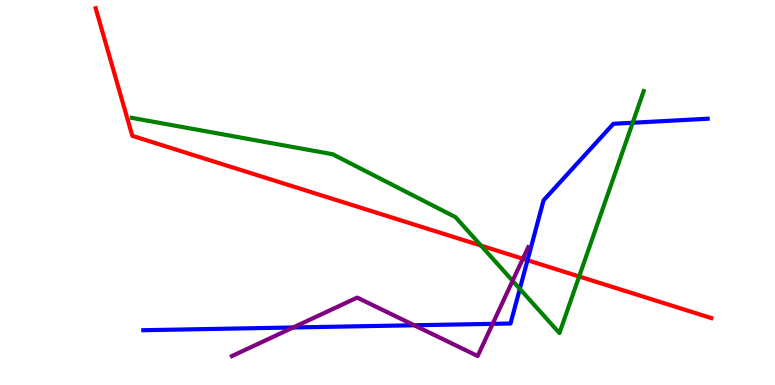[{'lines': ['blue', 'red'], 'intersections': [{'x': 6.81, 'y': 3.24}]}, {'lines': ['green', 'red'], 'intersections': [{'x': 6.21, 'y': 3.62}, {'x': 7.47, 'y': 2.82}]}, {'lines': ['purple', 'red'], 'intersections': [{'x': 6.75, 'y': 3.28}]}, {'lines': ['blue', 'green'], 'intersections': [{'x': 6.71, 'y': 2.5}, {'x': 8.16, 'y': 6.81}]}, {'lines': ['blue', 'purple'], 'intersections': [{'x': 3.78, 'y': 1.49}, {'x': 5.35, 'y': 1.55}, {'x': 6.36, 'y': 1.59}]}, {'lines': ['green', 'purple'], 'intersections': [{'x': 6.61, 'y': 2.71}]}]